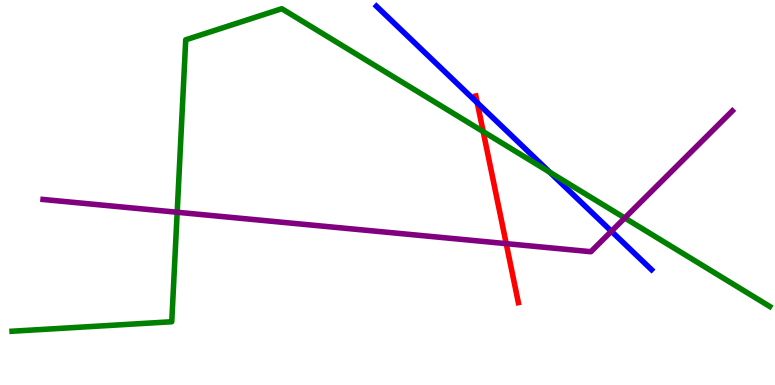[{'lines': ['blue', 'red'], 'intersections': [{'x': 6.16, 'y': 7.33}]}, {'lines': ['green', 'red'], 'intersections': [{'x': 6.23, 'y': 6.58}]}, {'lines': ['purple', 'red'], 'intersections': [{'x': 6.53, 'y': 3.67}]}, {'lines': ['blue', 'green'], 'intersections': [{'x': 7.09, 'y': 5.53}]}, {'lines': ['blue', 'purple'], 'intersections': [{'x': 7.89, 'y': 3.99}]}, {'lines': ['green', 'purple'], 'intersections': [{'x': 2.29, 'y': 4.49}, {'x': 8.06, 'y': 4.34}]}]